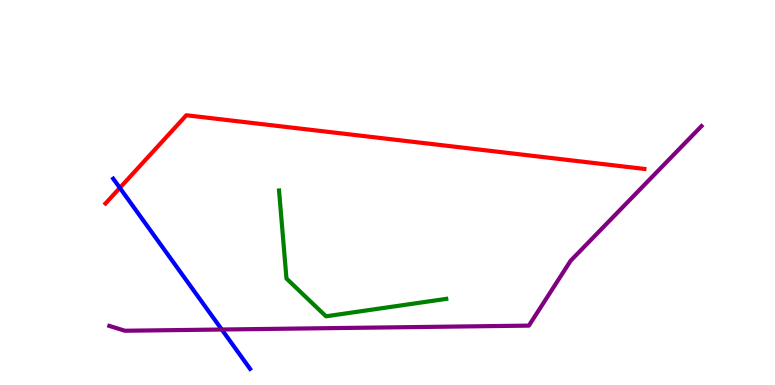[{'lines': ['blue', 'red'], 'intersections': [{'x': 1.55, 'y': 5.12}]}, {'lines': ['green', 'red'], 'intersections': []}, {'lines': ['purple', 'red'], 'intersections': []}, {'lines': ['blue', 'green'], 'intersections': []}, {'lines': ['blue', 'purple'], 'intersections': [{'x': 2.86, 'y': 1.44}]}, {'lines': ['green', 'purple'], 'intersections': []}]